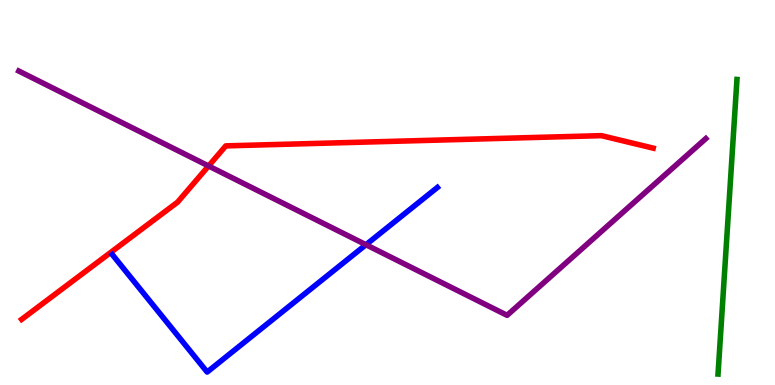[{'lines': ['blue', 'red'], 'intersections': []}, {'lines': ['green', 'red'], 'intersections': []}, {'lines': ['purple', 'red'], 'intersections': [{'x': 2.69, 'y': 5.69}]}, {'lines': ['blue', 'green'], 'intersections': []}, {'lines': ['blue', 'purple'], 'intersections': [{'x': 4.72, 'y': 3.64}]}, {'lines': ['green', 'purple'], 'intersections': []}]